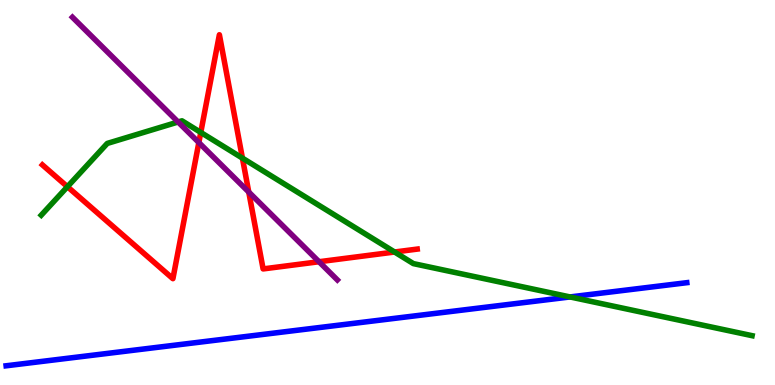[{'lines': ['blue', 'red'], 'intersections': []}, {'lines': ['green', 'red'], 'intersections': [{'x': 0.87, 'y': 5.15}, {'x': 2.59, 'y': 6.56}, {'x': 3.13, 'y': 5.89}, {'x': 5.09, 'y': 3.45}]}, {'lines': ['purple', 'red'], 'intersections': [{'x': 2.57, 'y': 6.3}, {'x': 3.21, 'y': 5.01}, {'x': 4.12, 'y': 3.2}]}, {'lines': ['blue', 'green'], 'intersections': [{'x': 7.36, 'y': 2.29}]}, {'lines': ['blue', 'purple'], 'intersections': []}, {'lines': ['green', 'purple'], 'intersections': [{'x': 2.3, 'y': 6.83}]}]